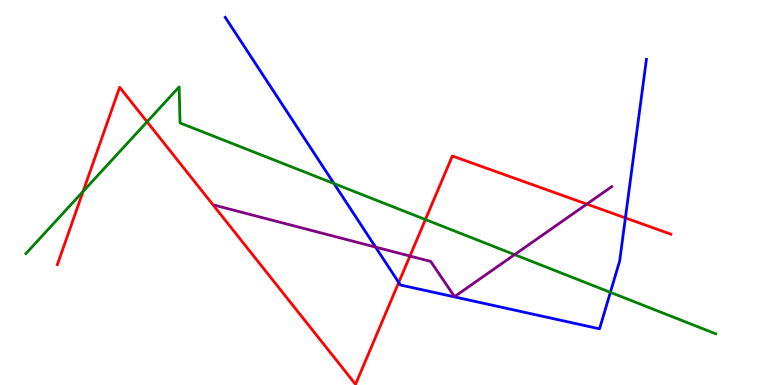[{'lines': ['blue', 'red'], 'intersections': [{'x': 5.14, 'y': 2.66}, {'x': 8.07, 'y': 4.34}]}, {'lines': ['green', 'red'], 'intersections': [{'x': 1.07, 'y': 5.03}, {'x': 1.9, 'y': 6.84}, {'x': 5.49, 'y': 4.3}]}, {'lines': ['purple', 'red'], 'intersections': [{'x': 5.29, 'y': 3.35}, {'x': 7.57, 'y': 4.7}]}, {'lines': ['blue', 'green'], 'intersections': [{'x': 4.31, 'y': 5.23}, {'x': 7.88, 'y': 2.41}]}, {'lines': ['blue', 'purple'], 'intersections': [{'x': 4.85, 'y': 3.58}]}, {'lines': ['green', 'purple'], 'intersections': [{'x': 6.64, 'y': 3.39}]}]